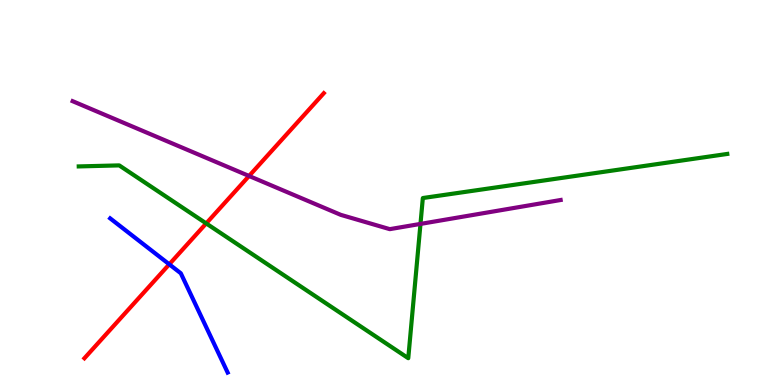[{'lines': ['blue', 'red'], 'intersections': [{'x': 2.18, 'y': 3.13}]}, {'lines': ['green', 'red'], 'intersections': [{'x': 2.66, 'y': 4.2}]}, {'lines': ['purple', 'red'], 'intersections': [{'x': 3.21, 'y': 5.43}]}, {'lines': ['blue', 'green'], 'intersections': []}, {'lines': ['blue', 'purple'], 'intersections': []}, {'lines': ['green', 'purple'], 'intersections': [{'x': 5.43, 'y': 4.18}]}]